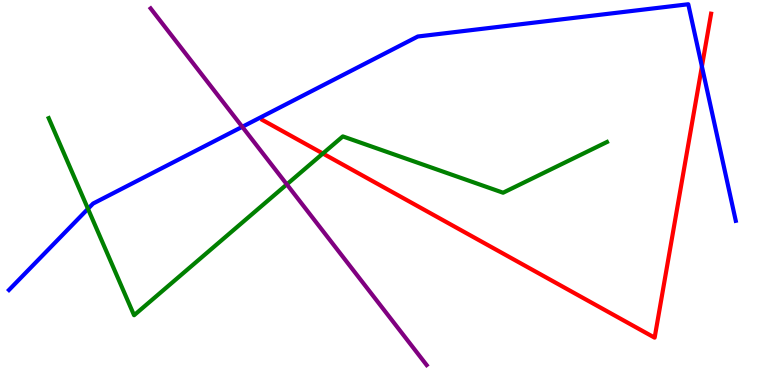[{'lines': ['blue', 'red'], 'intersections': [{'x': 9.06, 'y': 8.27}]}, {'lines': ['green', 'red'], 'intersections': [{'x': 4.17, 'y': 6.01}]}, {'lines': ['purple', 'red'], 'intersections': []}, {'lines': ['blue', 'green'], 'intersections': [{'x': 1.14, 'y': 4.58}]}, {'lines': ['blue', 'purple'], 'intersections': [{'x': 3.13, 'y': 6.71}]}, {'lines': ['green', 'purple'], 'intersections': [{'x': 3.7, 'y': 5.21}]}]